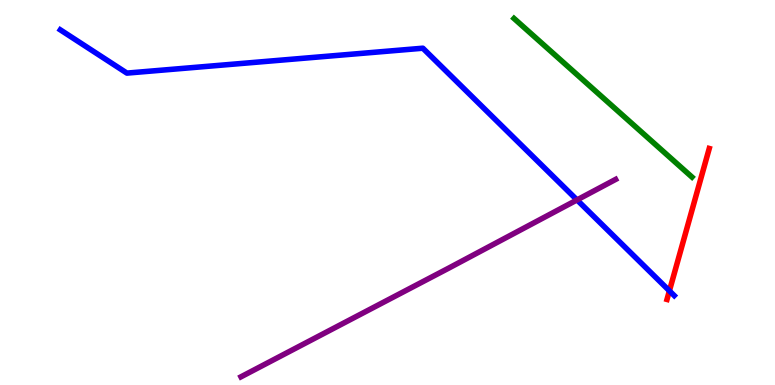[{'lines': ['blue', 'red'], 'intersections': [{'x': 8.64, 'y': 2.45}]}, {'lines': ['green', 'red'], 'intersections': []}, {'lines': ['purple', 'red'], 'intersections': []}, {'lines': ['blue', 'green'], 'intersections': []}, {'lines': ['blue', 'purple'], 'intersections': [{'x': 7.45, 'y': 4.81}]}, {'lines': ['green', 'purple'], 'intersections': []}]